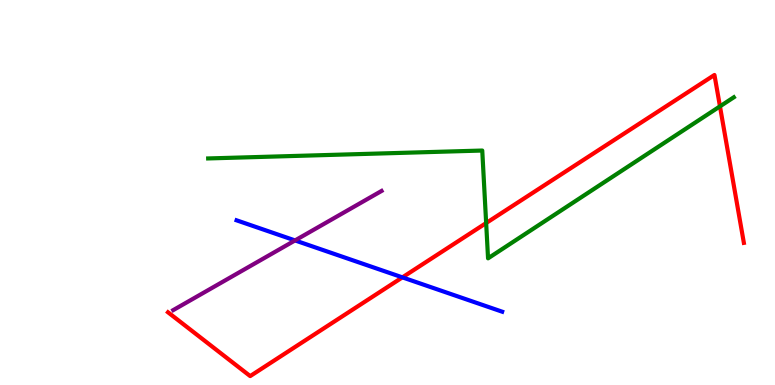[{'lines': ['blue', 'red'], 'intersections': [{'x': 5.19, 'y': 2.8}]}, {'lines': ['green', 'red'], 'intersections': [{'x': 6.27, 'y': 4.21}, {'x': 9.29, 'y': 7.24}]}, {'lines': ['purple', 'red'], 'intersections': []}, {'lines': ['blue', 'green'], 'intersections': []}, {'lines': ['blue', 'purple'], 'intersections': [{'x': 3.81, 'y': 3.75}]}, {'lines': ['green', 'purple'], 'intersections': []}]